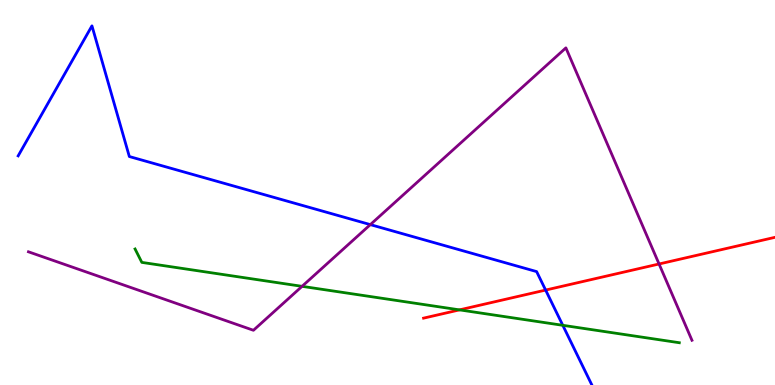[{'lines': ['blue', 'red'], 'intersections': [{'x': 7.04, 'y': 2.47}]}, {'lines': ['green', 'red'], 'intersections': [{'x': 5.93, 'y': 1.95}]}, {'lines': ['purple', 'red'], 'intersections': [{'x': 8.5, 'y': 3.14}]}, {'lines': ['blue', 'green'], 'intersections': [{'x': 7.26, 'y': 1.55}]}, {'lines': ['blue', 'purple'], 'intersections': [{'x': 4.78, 'y': 4.17}]}, {'lines': ['green', 'purple'], 'intersections': [{'x': 3.9, 'y': 2.56}]}]